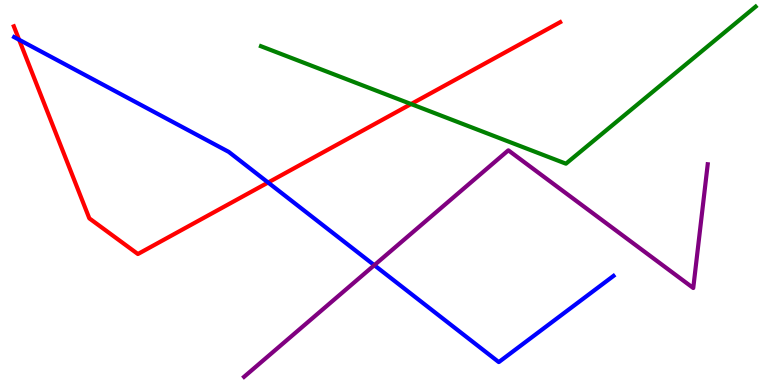[{'lines': ['blue', 'red'], 'intersections': [{'x': 0.247, 'y': 8.97}, {'x': 3.46, 'y': 5.26}]}, {'lines': ['green', 'red'], 'intersections': [{'x': 5.3, 'y': 7.3}]}, {'lines': ['purple', 'red'], 'intersections': []}, {'lines': ['blue', 'green'], 'intersections': []}, {'lines': ['blue', 'purple'], 'intersections': [{'x': 4.83, 'y': 3.11}]}, {'lines': ['green', 'purple'], 'intersections': []}]